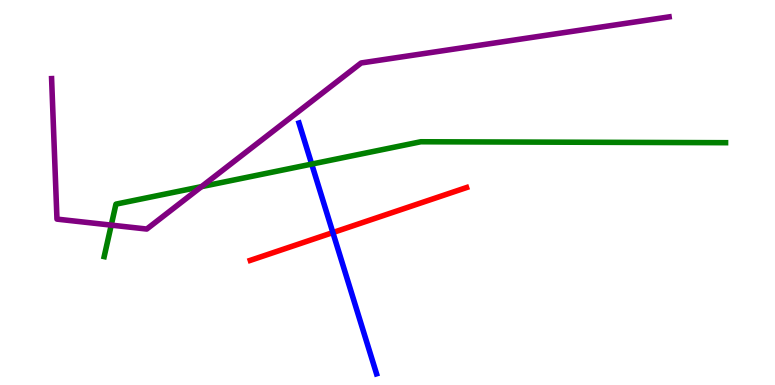[{'lines': ['blue', 'red'], 'intersections': [{'x': 4.3, 'y': 3.96}]}, {'lines': ['green', 'red'], 'intersections': []}, {'lines': ['purple', 'red'], 'intersections': []}, {'lines': ['blue', 'green'], 'intersections': [{'x': 4.02, 'y': 5.74}]}, {'lines': ['blue', 'purple'], 'intersections': []}, {'lines': ['green', 'purple'], 'intersections': [{'x': 1.44, 'y': 4.15}, {'x': 2.6, 'y': 5.15}]}]